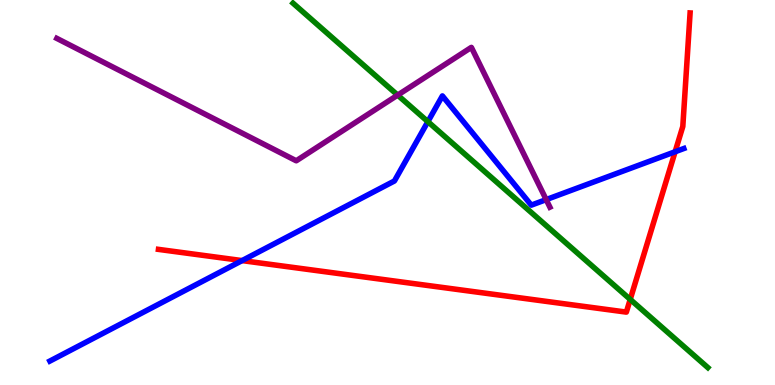[{'lines': ['blue', 'red'], 'intersections': [{'x': 3.12, 'y': 3.23}, {'x': 8.71, 'y': 6.06}]}, {'lines': ['green', 'red'], 'intersections': [{'x': 8.13, 'y': 2.22}]}, {'lines': ['purple', 'red'], 'intersections': []}, {'lines': ['blue', 'green'], 'intersections': [{'x': 5.52, 'y': 6.84}]}, {'lines': ['blue', 'purple'], 'intersections': [{'x': 7.05, 'y': 4.82}]}, {'lines': ['green', 'purple'], 'intersections': [{'x': 5.13, 'y': 7.53}]}]